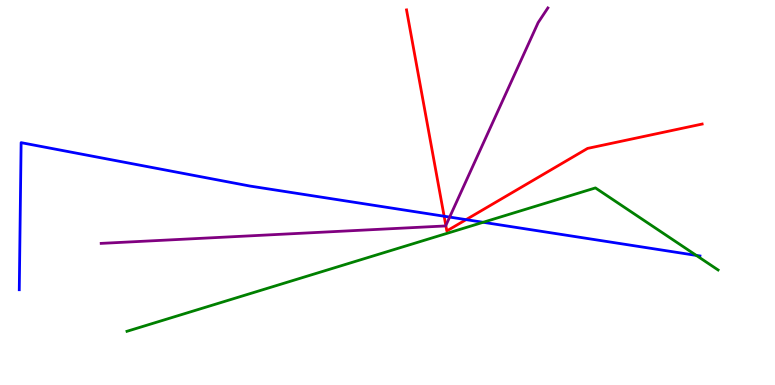[{'lines': ['blue', 'red'], 'intersections': [{'x': 5.73, 'y': 4.38}, {'x': 6.01, 'y': 4.3}]}, {'lines': ['green', 'red'], 'intersections': []}, {'lines': ['purple', 'red'], 'intersections': [{'x': 5.75, 'y': 4.14}]}, {'lines': ['blue', 'green'], 'intersections': [{'x': 6.23, 'y': 4.23}, {'x': 8.98, 'y': 3.37}]}, {'lines': ['blue', 'purple'], 'intersections': [{'x': 5.8, 'y': 4.36}]}, {'lines': ['green', 'purple'], 'intersections': []}]